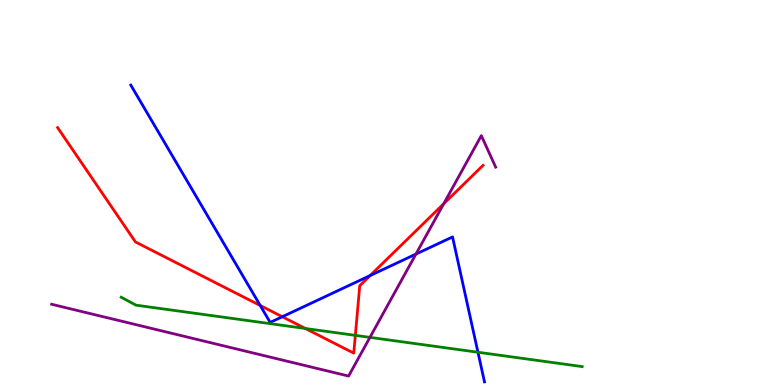[{'lines': ['blue', 'red'], 'intersections': [{'x': 3.36, 'y': 2.06}, {'x': 3.64, 'y': 1.77}, {'x': 4.78, 'y': 2.84}]}, {'lines': ['green', 'red'], 'intersections': [{'x': 3.94, 'y': 1.47}, {'x': 4.58, 'y': 1.29}]}, {'lines': ['purple', 'red'], 'intersections': [{'x': 5.73, 'y': 4.71}]}, {'lines': ['blue', 'green'], 'intersections': [{'x': 6.17, 'y': 0.851}]}, {'lines': ['blue', 'purple'], 'intersections': [{'x': 5.37, 'y': 3.4}]}, {'lines': ['green', 'purple'], 'intersections': [{'x': 4.77, 'y': 1.24}]}]